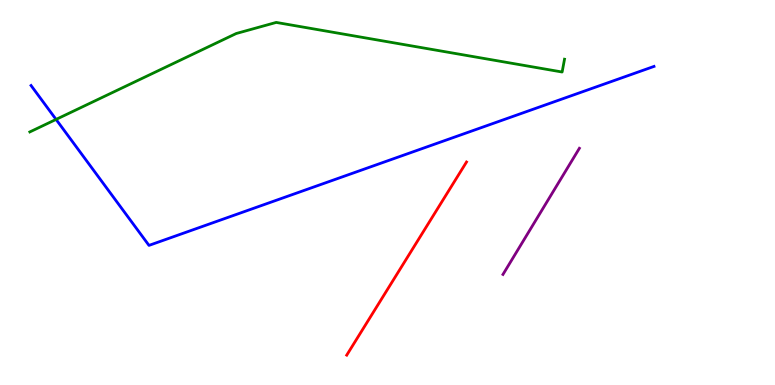[{'lines': ['blue', 'red'], 'intersections': []}, {'lines': ['green', 'red'], 'intersections': []}, {'lines': ['purple', 'red'], 'intersections': []}, {'lines': ['blue', 'green'], 'intersections': [{'x': 0.723, 'y': 6.9}]}, {'lines': ['blue', 'purple'], 'intersections': []}, {'lines': ['green', 'purple'], 'intersections': []}]